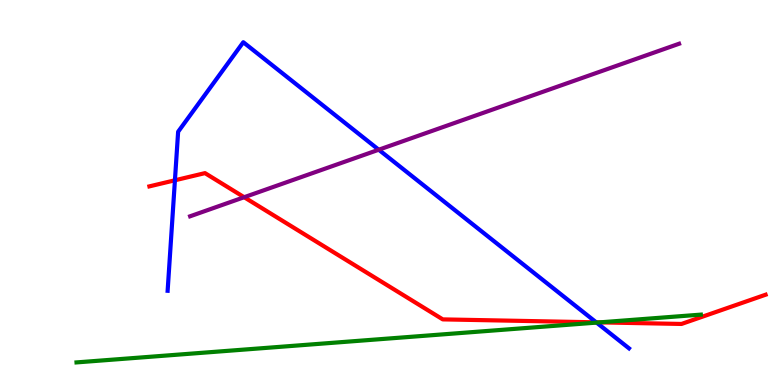[{'lines': ['blue', 'red'], 'intersections': [{'x': 2.26, 'y': 5.32}, {'x': 7.69, 'y': 1.63}]}, {'lines': ['green', 'red'], 'intersections': [{'x': 7.73, 'y': 1.63}]}, {'lines': ['purple', 'red'], 'intersections': [{'x': 3.15, 'y': 4.88}]}, {'lines': ['blue', 'green'], 'intersections': [{'x': 7.7, 'y': 1.62}]}, {'lines': ['blue', 'purple'], 'intersections': [{'x': 4.89, 'y': 6.11}]}, {'lines': ['green', 'purple'], 'intersections': []}]